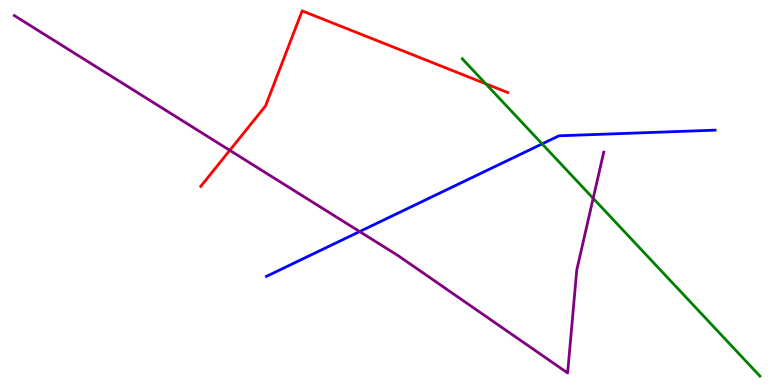[{'lines': ['blue', 'red'], 'intersections': []}, {'lines': ['green', 'red'], 'intersections': [{'x': 6.27, 'y': 7.82}]}, {'lines': ['purple', 'red'], 'intersections': [{'x': 2.96, 'y': 6.1}]}, {'lines': ['blue', 'green'], 'intersections': [{'x': 7.0, 'y': 6.26}]}, {'lines': ['blue', 'purple'], 'intersections': [{'x': 4.64, 'y': 3.99}]}, {'lines': ['green', 'purple'], 'intersections': [{'x': 7.65, 'y': 4.85}]}]